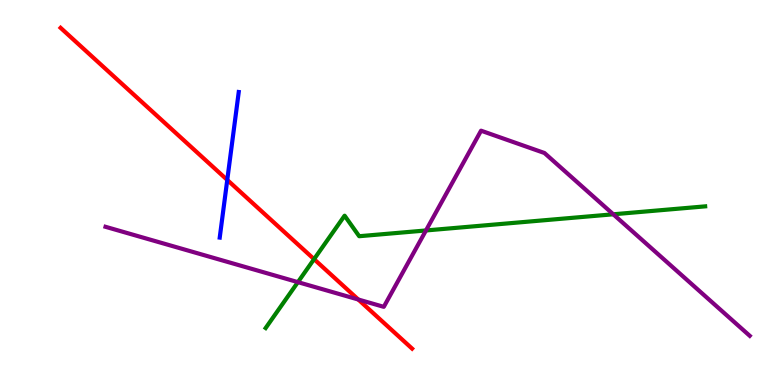[{'lines': ['blue', 'red'], 'intersections': [{'x': 2.93, 'y': 5.33}]}, {'lines': ['green', 'red'], 'intersections': [{'x': 4.05, 'y': 3.27}]}, {'lines': ['purple', 'red'], 'intersections': [{'x': 4.62, 'y': 2.22}]}, {'lines': ['blue', 'green'], 'intersections': []}, {'lines': ['blue', 'purple'], 'intersections': []}, {'lines': ['green', 'purple'], 'intersections': [{'x': 3.84, 'y': 2.67}, {'x': 5.5, 'y': 4.01}, {'x': 7.91, 'y': 4.43}]}]